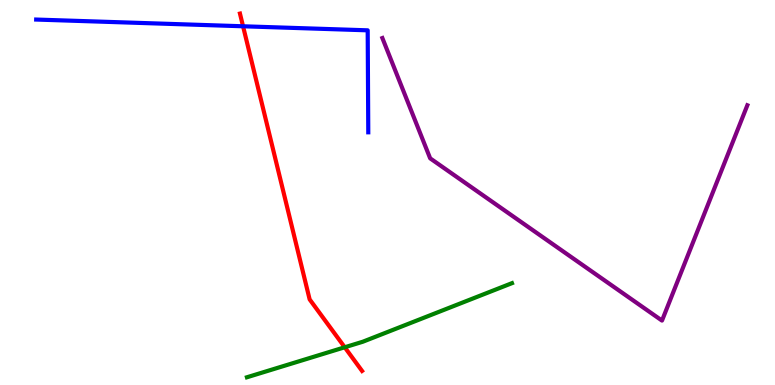[{'lines': ['blue', 'red'], 'intersections': [{'x': 3.14, 'y': 9.32}]}, {'lines': ['green', 'red'], 'intersections': [{'x': 4.45, 'y': 0.98}]}, {'lines': ['purple', 'red'], 'intersections': []}, {'lines': ['blue', 'green'], 'intersections': []}, {'lines': ['blue', 'purple'], 'intersections': []}, {'lines': ['green', 'purple'], 'intersections': []}]